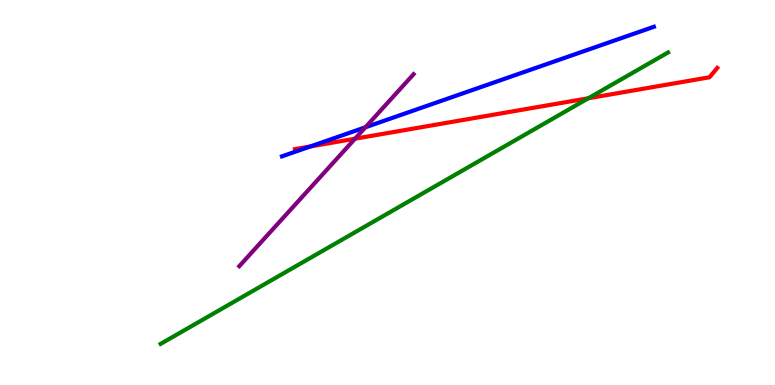[{'lines': ['blue', 'red'], 'intersections': [{'x': 4.01, 'y': 6.2}]}, {'lines': ['green', 'red'], 'intersections': [{'x': 7.59, 'y': 7.45}]}, {'lines': ['purple', 'red'], 'intersections': [{'x': 4.58, 'y': 6.4}]}, {'lines': ['blue', 'green'], 'intersections': []}, {'lines': ['blue', 'purple'], 'intersections': [{'x': 4.71, 'y': 6.69}]}, {'lines': ['green', 'purple'], 'intersections': []}]